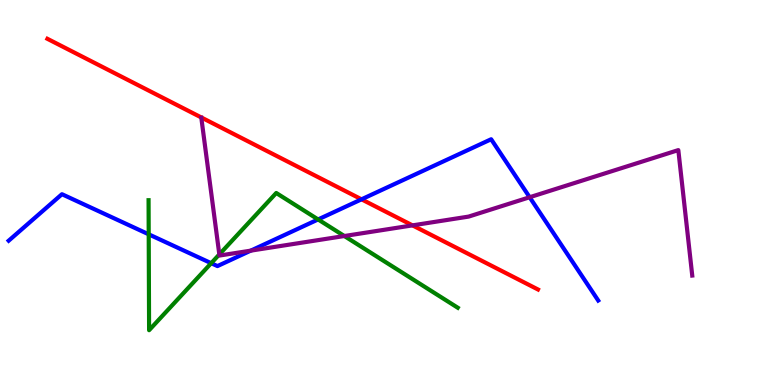[{'lines': ['blue', 'red'], 'intersections': [{'x': 4.66, 'y': 4.82}]}, {'lines': ['green', 'red'], 'intersections': []}, {'lines': ['purple', 'red'], 'intersections': [{'x': 5.32, 'y': 4.15}]}, {'lines': ['blue', 'green'], 'intersections': [{'x': 1.92, 'y': 3.91}, {'x': 2.73, 'y': 3.16}, {'x': 4.1, 'y': 4.3}]}, {'lines': ['blue', 'purple'], 'intersections': [{'x': 3.24, 'y': 3.49}, {'x': 6.83, 'y': 4.88}]}, {'lines': ['green', 'purple'], 'intersections': [{'x': 2.83, 'y': 3.39}, {'x': 4.44, 'y': 3.87}]}]